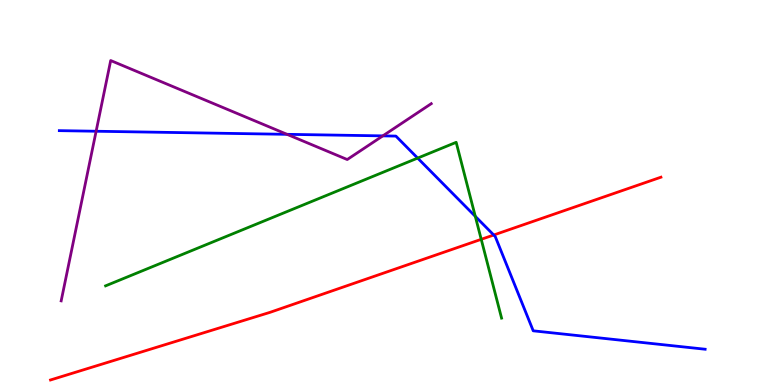[{'lines': ['blue', 'red'], 'intersections': [{'x': 6.37, 'y': 3.9}]}, {'lines': ['green', 'red'], 'intersections': [{'x': 6.21, 'y': 3.78}]}, {'lines': ['purple', 'red'], 'intersections': []}, {'lines': ['blue', 'green'], 'intersections': [{'x': 5.39, 'y': 5.89}, {'x': 6.13, 'y': 4.38}]}, {'lines': ['blue', 'purple'], 'intersections': [{'x': 1.24, 'y': 6.59}, {'x': 3.7, 'y': 6.51}, {'x': 4.94, 'y': 6.47}]}, {'lines': ['green', 'purple'], 'intersections': []}]